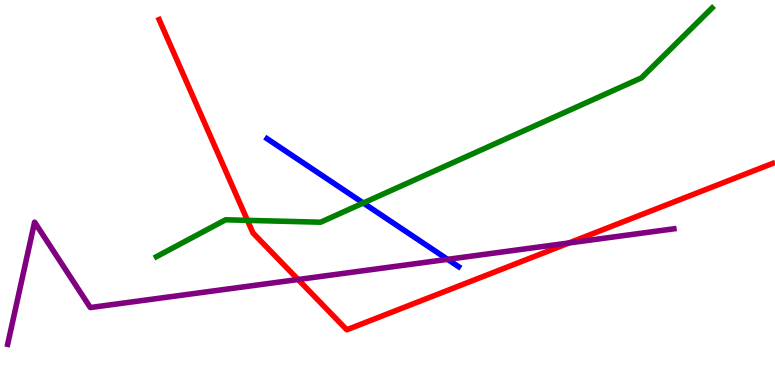[{'lines': ['blue', 'red'], 'intersections': []}, {'lines': ['green', 'red'], 'intersections': [{'x': 3.19, 'y': 4.28}]}, {'lines': ['purple', 'red'], 'intersections': [{'x': 3.85, 'y': 2.74}, {'x': 7.34, 'y': 3.69}]}, {'lines': ['blue', 'green'], 'intersections': [{'x': 4.69, 'y': 4.73}]}, {'lines': ['blue', 'purple'], 'intersections': [{'x': 5.78, 'y': 3.26}]}, {'lines': ['green', 'purple'], 'intersections': []}]